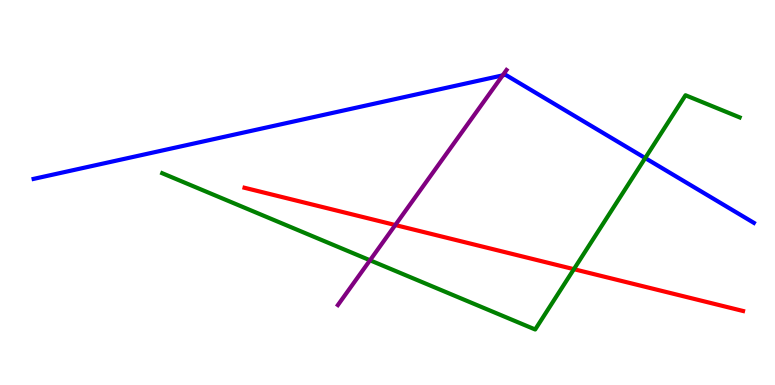[{'lines': ['blue', 'red'], 'intersections': []}, {'lines': ['green', 'red'], 'intersections': [{'x': 7.41, 'y': 3.01}]}, {'lines': ['purple', 'red'], 'intersections': [{'x': 5.1, 'y': 4.15}]}, {'lines': ['blue', 'green'], 'intersections': [{'x': 8.33, 'y': 5.89}]}, {'lines': ['blue', 'purple'], 'intersections': [{'x': 6.49, 'y': 8.04}]}, {'lines': ['green', 'purple'], 'intersections': [{'x': 4.77, 'y': 3.24}]}]